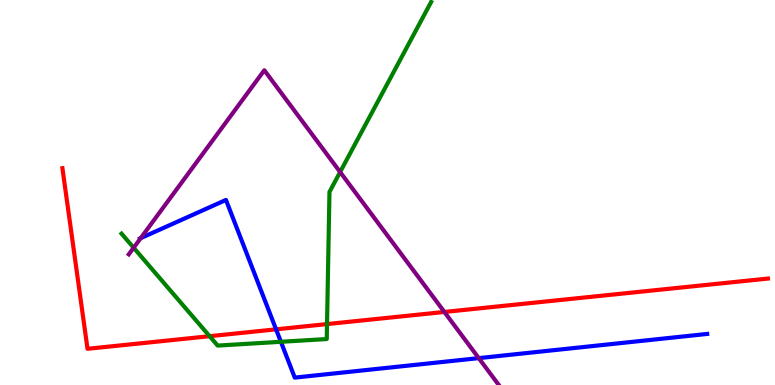[{'lines': ['blue', 'red'], 'intersections': [{'x': 3.56, 'y': 1.45}]}, {'lines': ['green', 'red'], 'intersections': [{'x': 2.7, 'y': 1.27}, {'x': 4.22, 'y': 1.58}]}, {'lines': ['purple', 'red'], 'intersections': [{'x': 5.73, 'y': 1.9}]}, {'lines': ['blue', 'green'], 'intersections': [{'x': 3.62, 'y': 1.12}]}, {'lines': ['blue', 'purple'], 'intersections': [{'x': 1.82, 'y': 3.81}, {'x': 6.18, 'y': 0.698}]}, {'lines': ['green', 'purple'], 'intersections': [{'x': 1.72, 'y': 3.57}, {'x': 4.39, 'y': 5.53}]}]